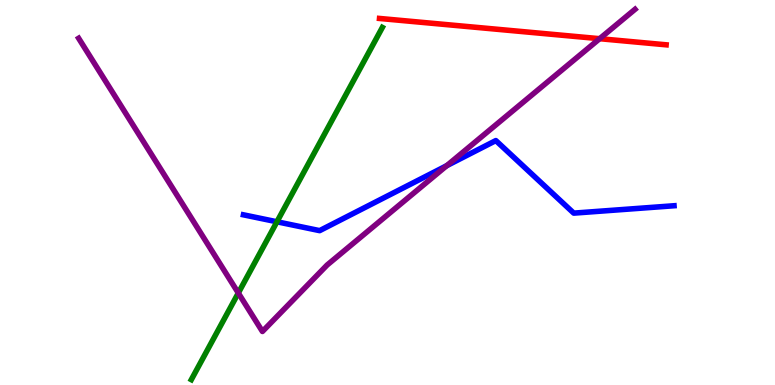[{'lines': ['blue', 'red'], 'intersections': []}, {'lines': ['green', 'red'], 'intersections': []}, {'lines': ['purple', 'red'], 'intersections': [{'x': 7.74, 'y': 8.99}]}, {'lines': ['blue', 'green'], 'intersections': [{'x': 3.57, 'y': 4.24}]}, {'lines': ['blue', 'purple'], 'intersections': [{'x': 5.76, 'y': 5.7}]}, {'lines': ['green', 'purple'], 'intersections': [{'x': 3.07, 'y': 2.39}]}]